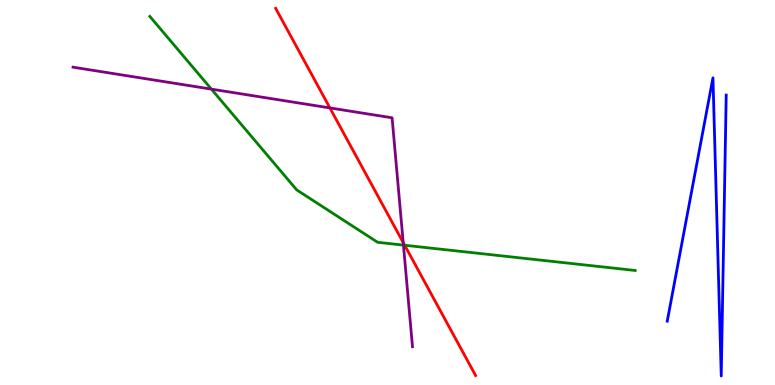[{'lines': ['blue', 'red'], 'intersections': []}, {'lines': ['green', 'red'], 'intersections': [{'x': 5.22, 'y': 3.63}]}, {'lines': ['purple', 'red'], 'intersections': [{'x': 4.26, 'y': 7.2}, {'x': 5.2, 'y': 3.7}]}, {'lines': ['blue', 'green'], 'intersections': []}, {'lines': ['blue', 'purple'], 'intersections': []}, {'lines': ['green', 'purple'], 'intersections': [{'x': 2.73, 'y': 7.68}, {'x': 5.21, 'y': 3.63}]}]